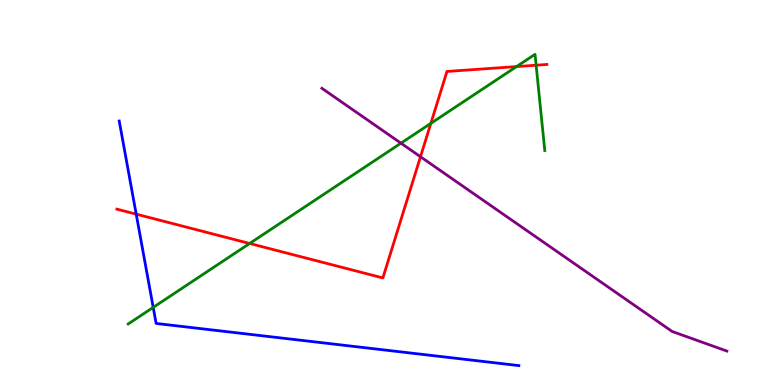[{'lines': ['blue', 'red'], 'intersections': [{'x': 1.76, 'y': 4.44}]}, {'lines': ['green', 'red'], 'intersections': [{'x': 3.22, 'y': 3.68}, {'x': 5.56, 'y': 6.8}, {'x': 6.66, 'y': 8.27}, {'x': 6.92, 'y': 8.31}]}, {'lines': ['purple', 'red'], 'intersections': [{'x': 5.43, 'y': 5.93}]}, {'lines': ['blue', 'green'], 'intersections': [{'x': 1.98, 'y': 2.02}]}, {'lines': ['blue', 'purple'], 'intersections': []}, {'lines': ['green', 'purple'], 'intersections': [{'x': 5.17, 'y': 6.28}]}]